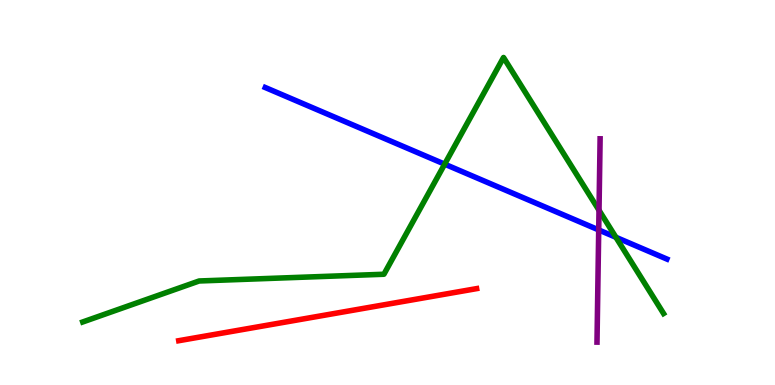[{'lines': ['blue', 'red'], 'intersections': []}, {'lines': ['green', 'red'], 'intersections': []}, {'lines': ['purple', 'red'], 'intersections': []}, {'lines': ['blue', 'green'], 'intersections': [{'x': 5.74, 'y': 5.74}, {'x': 7.95, 'y': 3.84}]}, {'lines': ['blue', 'purple'], 'intersections': [{'x': 7.73, 'y': 4.03}]}, {'lines': ['green', 'purple'], 'intersections': [{'x': 7.73, 'y': 4.54}]}]